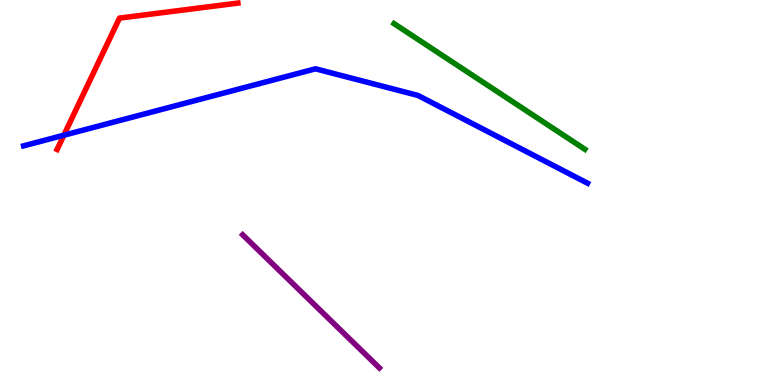[{'lines': ['blue', 'red'], 'intersections': [{'x': 0.824, 'y': 6.49}]}, {'lines': ['green', 'red'], 'intersections': []}, {'lines': ['purple', 'red'], 'intersections': []}, {'lines': ['blue', 'green'], 'intersections': []}, {'lines': ['blue', 'purple'], 'intersections': []}, {'lines': ['green', 'purple'], 'intersections': []}]